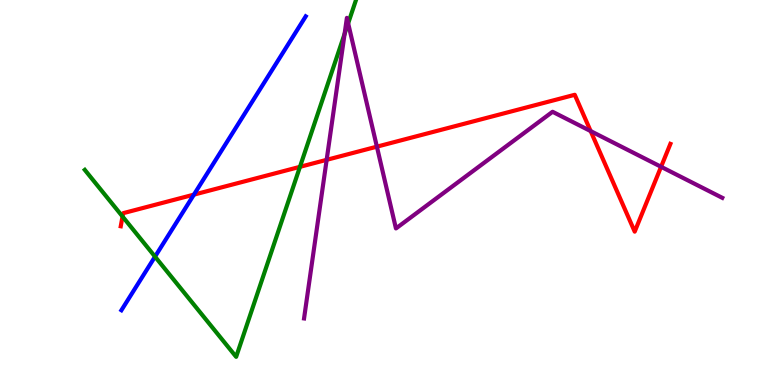[{'lines': ['blue', 'red'], 'intersections': [{'x': 2.5, 'y': 4.94}]}, {'lines': ['green', 'red'], 'intersections': [{'x': 1.58, 'y': 4.38}, {'x': 3.87, 'y': 5.67}]}, {'lines': ['purple', 'red'], 'intersections': [{'x': 4.21, 'y': 5.85}, {'x': 4.86, 'y': 6.19}, {'x': 7.62, 'y': 6.6}, {'x': 8.53, 'y': 5.67}]}, {'lines': ['blue', 'green'], 'intersections': [{'x': 2.0, 'y': 3.33}]}, {'lines': ['blue', 'purple'], 'intersections': []}, {'lines': ['green', 'purple'], 'intersections': [{'x': 4.45, 'y': 9.12}, {'x': 4.49, 'y': 9.39}]}]